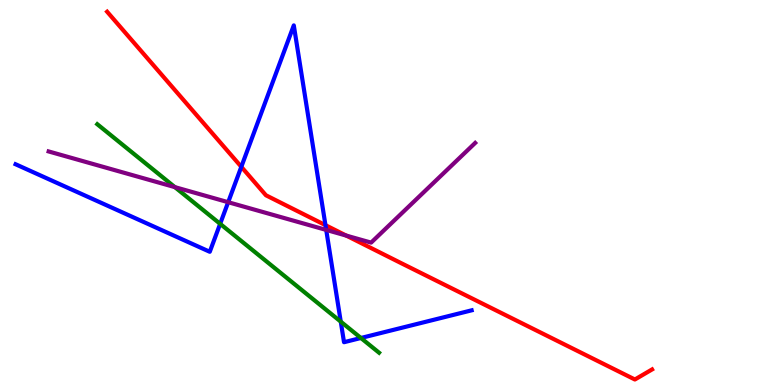[{'lines': ['blue', 'red'], 'intersections': [{'x': 3.11, 'y': 5.67}, {'x': 4.2, 'y': 4.15}]}, {'lines': ['green', 'red'], 'intersections': []}, {'lines': ['purple', 'red'], 'intersections': [{'x': 4.47, 'y': 3.88}]}, {'lines': ['blue', 'green'], 'intersections': [{'x': 2.84, 'y': 4.19}, {'x': 4.4, 'y': 1.65}, {'x': 4.66, 'y': 1.22}]}, {'lines': ['blue', 'purple'], 'intersections': [{'x': 2.94, 'y': 4.75}, {'x': 4.21, 'y': 4.03}]}, {'lines': ['green', 'purple'], 'intersections': [{'x': 2.26, 'y': 5.14}]}]